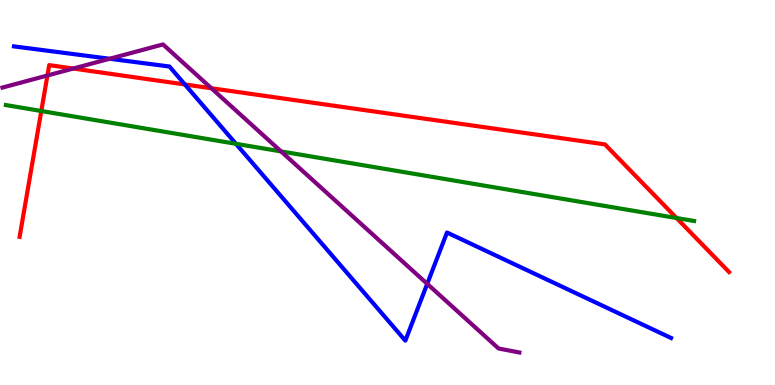[{'lines': ['blue', 'red'], 'intersections': [{'x': 2.39, 'y': 7.81}]}, {'lines': ['green', 'red'], 'intersections': [{'x': 0.533, 'y': 7.12}, {'x': 8.73, 'y': 4.34}]}, {'lines': ['purple', 'red'], 'intersections': [{'x': 0.612, 'y': 8.04}, {'x': 0.945, 'y': 8.22}, {'x': 2.73, 'y': 7.71}]}, {'lines': ['blue', 'green'], 'intersections': [{'x': 3.04, 'y': 6.26}]}, {'lines': ['blue', 'purple'], 'intersections': [{'x': 1.41, 'y': 8.47}, {'x': 5.51, 'y': 2.63}]}, {'lines': ['green', 'purple'], 'intersections': [{'x': 3.63, 'y': 6.07}]}]